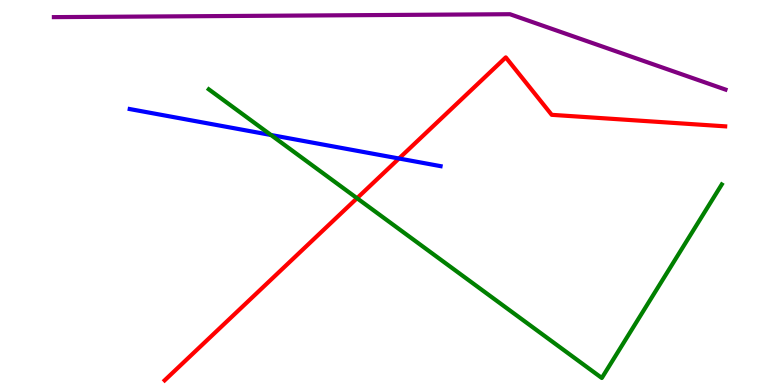[{'lines': ['blue', 'red'], 'intersections': [{'x': 5.15, 'y': 5.88}]}, {'lines': ['green', 'red'], 'intersections': [{'x': 4.61, 'y': 4.85}]}, {'lines': ['purple', 'red'], 'intersections': []}, {'lines': ['blue', 'green'], 'intersections': [{'x': 3.5, 'y': 6.49}]}, {'lines': ['blue', 'purple'], 'intersections': []}, {'lines': ['green', 'purple'], 'intersections': []}]